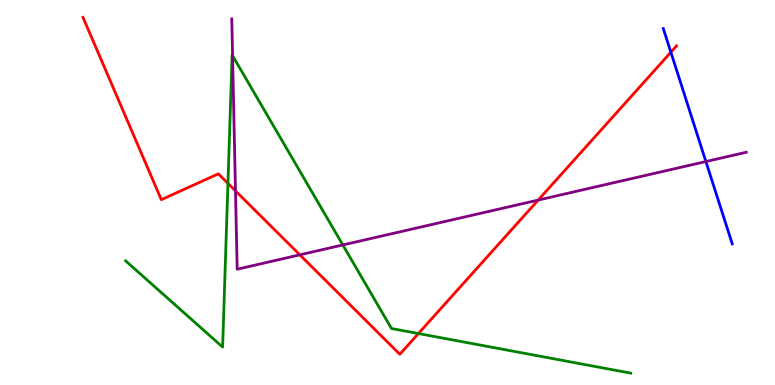[{'lines': ['blue', 'red'], 'intersections': [{'x': 8.66, 'y': 8.64}]}, {'lines': ['green', 'red'], 'intersections': [{'x': 2.94, 'y': 5.24}, {'x': 5.4, 'y': 1.34}]}, {'lines': ['purple', 'red'], 'intersections': [{'x': 3.04, 'y': 5.04}, {'x': 3.87, 'y': 3.38}, {'x': 6.94, 'y': 4.8}]}, {'lines': ['blue', 'green'], 'intersections': []}, {'lines': ['blue', 'purple'], 'intersections': [{'x': 9.11, 'y': 5.8}]}, {'lines': ['green', 'purple'], 'intersections': [{'x': 3.0, 'y': 8.55}, {'x': 4.42, 'y': 3.64}]}]